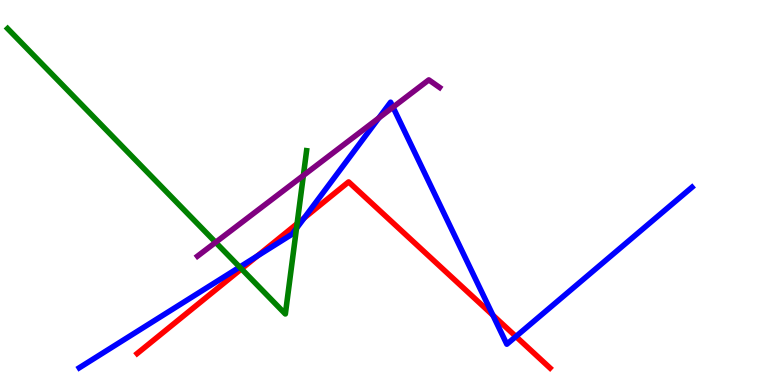[{'lines': ['blue', 'red'], 'intersections': [{'x': 3.32, 'y': 3.35}, {'x': 3.93, 'y': 4.34}, {'x': 6.36, 'y': 1.81}, {'x': 6.66, 'y': 1.26}]}, {'lines': ['green', 'red'], 'intersections': [{'x': 3.12, 'y': 3.02}, {'x': 3.83, 'y': 4.19}]}, {'lines': ['purple', 'red'], 'intersections': []}, {'lines': ['blue', 'green'], 'intersections': [{'x': 3.09, 'y': 3.06}, {'x': 3.83, 'y': 4.07}]}, {'lines': ['blue', 'purple'], 'intersections': [{'x': 4.89, 'y': 6.94}, {'x': 5.07, 'y': 7.22}]}, {'lines': ['green', 'purple'], 'intersections': [{'x': 2.78, 'y': 3.71}, {'x': 3.91, 'y': 5.44}]}]